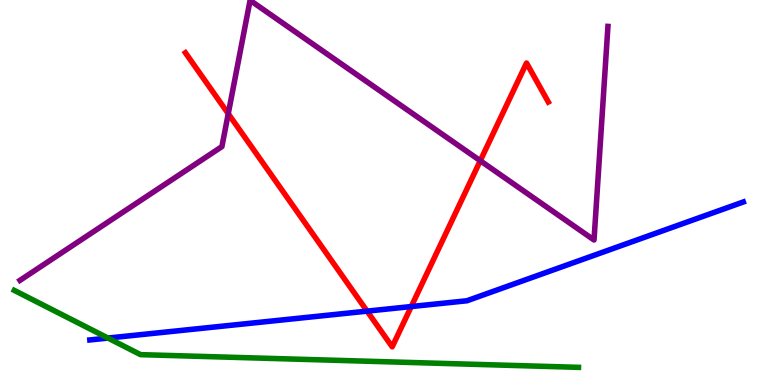[{'lines': ['blue', 'red'], 'intersections': [{'x': 4.74, 'y': 1.92}, {'x': 5.31, 'y': 2.04}]}, {'lines': ['green', 'red'], 'intersections': []}, {'lines': ['purple', 'red'], 'intersections': [{'x': 2.95, 'y': 7.05}, {'x': 6.2, 'y': 5.83}]}, {'lines': ['blue', 'green'], 'intersections': [{'x': 1.39, 'y': 1.22}]}, {'lines': ['blue', 'purple'], 'intersections': []}, {'lines': ['green', 'purple'], 'intersections': []}]